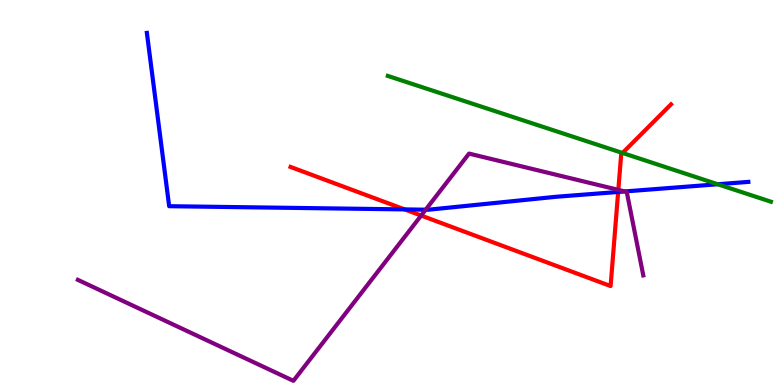[{'lines': ['blue', 'red'], 'intersections': [{'x': 5.22, 'y': 4.56}, {'x': 7.98, 'y': 5.01}]}, {'lines': ['green', 'red'], 'intersections': [{'x': 8.03, 'y': 6.03}]}, {'lines': ['purple', 'red'], 'intersections': [{'x': 5.43, 'y': 4.4}, {'x': 7.98, 'y': 5.07}]}, {'lines': ['blue', 'green'], 'intersections': [{'x': 9.26, 'y': 5.21}]}, {'lines': ['blue', 'purple'], 'intersections': [{'x': 5.49, 'y': 4.55}, {'x': 8.06, 'y': 5.03}]}, {'lines': ['green', 'purple'], 'intersections': []}]